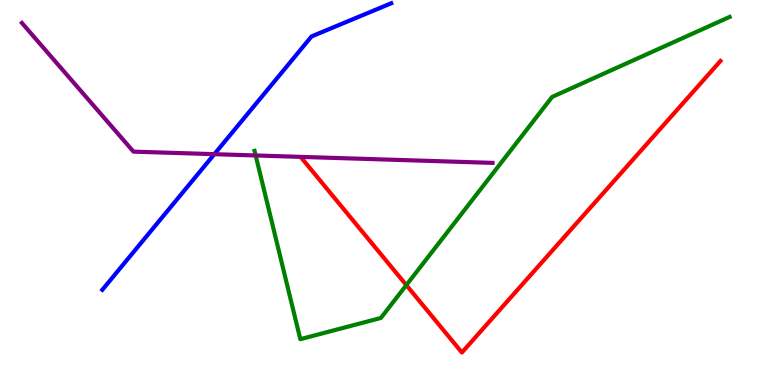[{'lines': ['blue', 'red'], 'intersections': []}, {'lines': ['green', 'red'], 'intersections': [{'x': 5.24, 'y': 2.59}]}, {'lines': ['purple', 'red'], 'intersections': []}, {'lines': ['blue', 'green'], 'intersections': []}, {'lines': ['blue', 'purple'], 'intersections': [{'x': 2.77, 'y': 6.0}]}, {'lines': ['green', 'purple'], 'intersections': [{'x': 3.3, 'y': 5.96}]}]